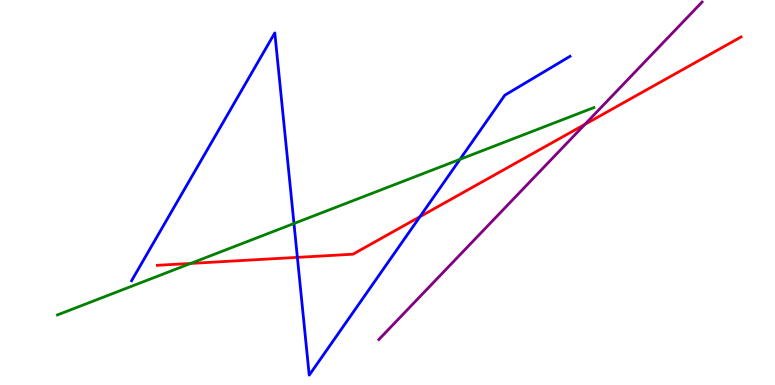[{'lines': ['blue', 'red'], 'intersections': [{'x': 3.84, 'y': 3.32}, {'x': 5.42, 'y': 4.37}]}, {'lines': ['green', 'red'], 'intersections': [{'x': 2.46, 'y': 3.16}]}, {'lines': ['purple', 'red'], 'intersections': [{'x': 7.55, 'y': 6.77}]}, {'lines': ['blue', 'green'], 'intersections': [{'x': 3.79, 'y': 4.19}, {'x': 5.94, 'y': 5.86}]}, {'lines': ['blue', 'purple'], 'intersections': []}, {'lines': ['green', 'purple'], 'intersections': []}]